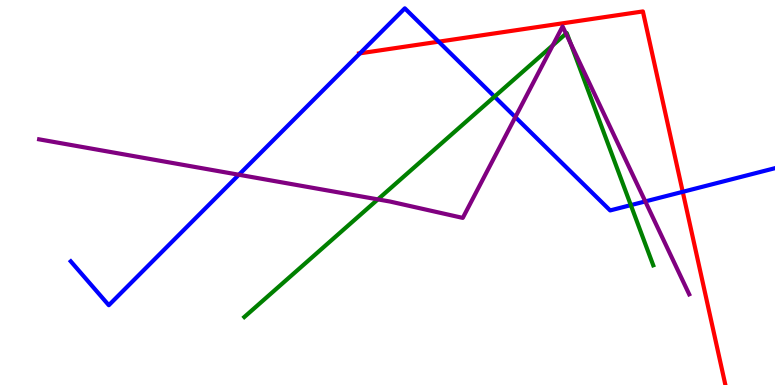[{'lines': ['blue', 'red'], 'intersections': [{'x': 4.64, 'y': 8.61}, {'x': 5.66, 'y': 8.92}, {'x': 8.81, 'y': 5.02}]}, {'lines': ['green', 'red'], 'intersections': []}, {'lines': ['purple', 'red'], 'intersections': []}, {'lines': ['blue', 'green'], 'intersections': [{'x': 6.38, 'y': 7.49}, {'x': 8.14, 'y': 4.67}]}, {'lines': ['blue', 'purple'], 'intersections': [{'x': 3.08, 'y': 5.46}, {'x': 6.65, 'y': 6.96}, {'x': 8.33, 'y': 4.77}]}, {'lines': ['green', 'purple'], 'intersections': [{'x': 4.88, 'y': 4.82}, {'x': 7.13, 'y': 8.82}, {'x': 7.3, 'y': 9.13}, {'x': 7.36, 'y': 8.88}]}]